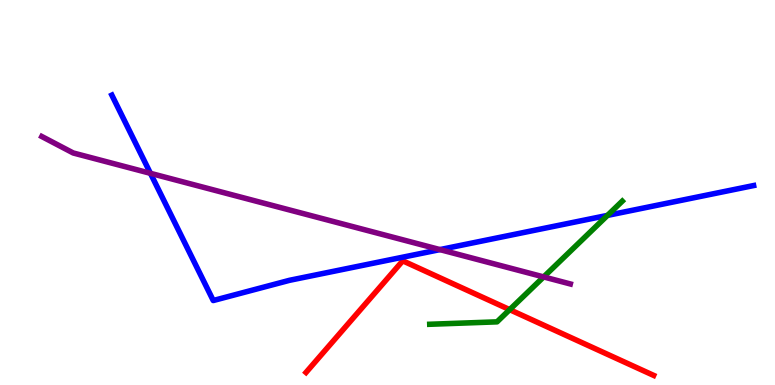[{'lines': ['blue', 'red'], 'intersections': []}, {'lines': ['green', 'red'], 'intersections': [{'x': 6.58, 'y': 1.96}]}, {'lines': ['purple', 'red'], 'intersections': []}, {'lines': ['blue', 'green'], 'intersections': [{'x': 7.84, 'y': 4.41}]}, {'lines': ['blue', 'purple'], 'intersections': [{'x': 1.94, 'y': 5.5}, {'x': 5.68, 'y': 3.52}]}, {'lines': ['green', 'purple'], 'intersections': [{'x': 7.01, 'y': 2.81}]}]